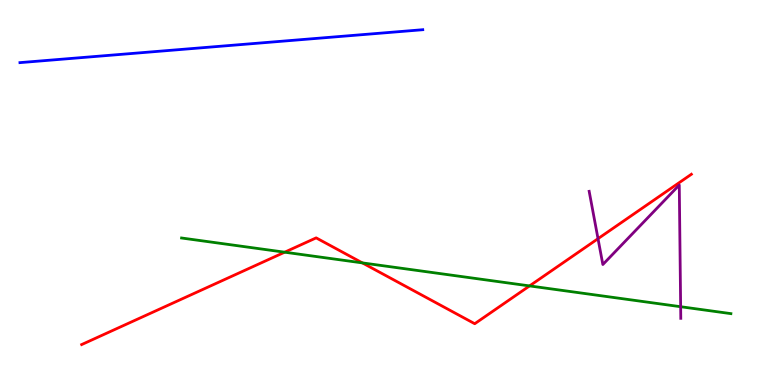[{'lines': ['blue', 'red'], 'intersections': []}, {'lines': ['green', 'red'], 'intersections': [{'x': 3.67, 'y': 3.45}, {'x': 4.68, 'y': 3.17}, {'x': 6.83, 'y': 2.57}]}, {'lines': ['purple', 'red'], 'intersections': [{'x': 7.72, 'y': 3.8}]}, {'lines': ['blue', 'green'], 'intersections': []}, {'lines': ['blue', 'purple'], 'intersections': []}, {'lines': ['green', 'purple'], 'intersections': [{'x': 8.78, 'y': 2.03}]}]